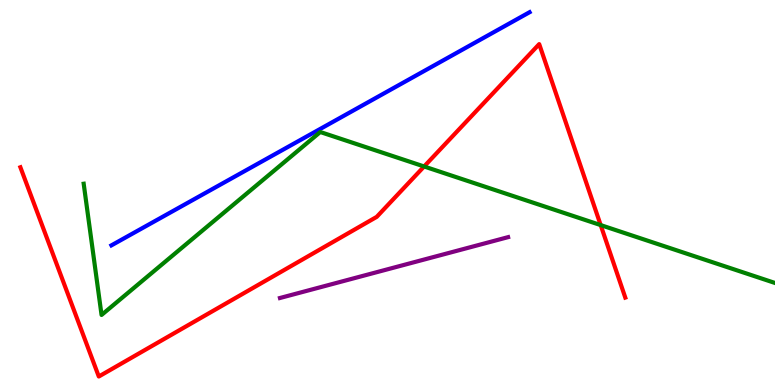[{'lines': ['blue', 'red'], 'intersections': []}, {'lines': ['green', 'red'], 'intersections': [{'x': 5.47, 'y': 5.68}, {'x': 7.75, 'y': 4.15}]}, {'lines': ['purple', 'red'], 'intersections': []}, {'lines': ['blue', 'green'], 'intersections': []}, {'lines': ['blue', 'purple'], 'intersections': []}, {'lines': ['green', 'purple'], 'intersections': []}]